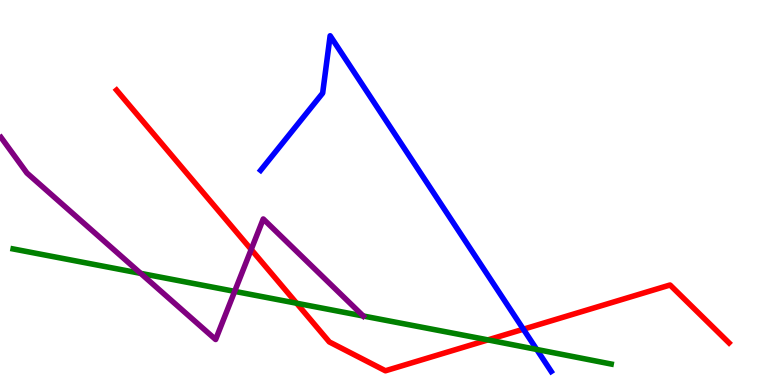[{'lines': ['blue', 'red'], 'intersections': [{'x': 6.75, 'y': 1.45}]}, {'lines': ['green', 'red'], 'intersections': [{'x': 3.83, 'y': 2.12}, {'x': 6.3, 'y': 1.17}]}, {'lines': ['purple', 'red'], 'intersections': [{'x': 3.24, 'y': 3.52}]}, {'lines': ['blue', 'green'], 'intersections': [{'x': 6.93, 'y': 0.923}]}, {'lines': ['blue', 'purple'], 'intersections': []}, {'lines': ['green', 'purple'], 'intersections': [{'x': 1.82, 'y': 2.9}, {'x': 3.03, 'y': 2.43}, {'x': 4.69, 'y': 1.79}]}]